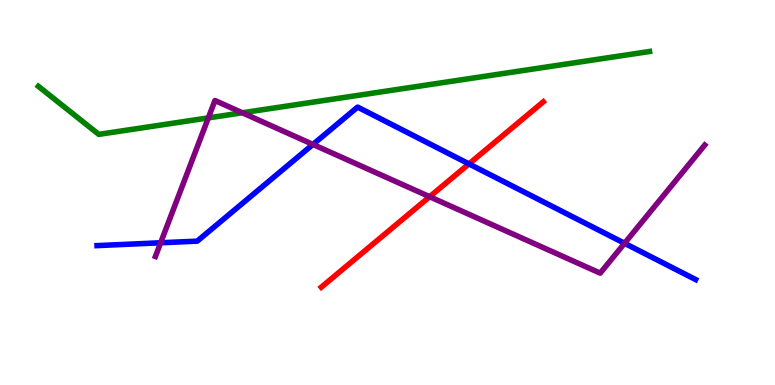[{'lines': ['blue', 'red'], 'intersections': [{'x': 6.05, 'y': 5.74}]}, {'lines': ['green', 'red'], 'intersections': []}, {'lines': ['purple', 'red'], 'intersections': [{'x': 5.54, 'y': 4.89}]}, {'lines': ['blue', 'green'], 'intersections': []}, {'lines': ['blue', 'purple'], 'intersections': [{'x': 2.07, 'y': 3.69}, {'x': 4.04, 'y': 6.25}, {'x': 8.06, 'y': 3.68}]}, {'lines': ['green', 'purple'], 'intersections': [{'x': 2.69, 'y': 6.94}, {'x': 3.13, 'y': 7.07}]}]